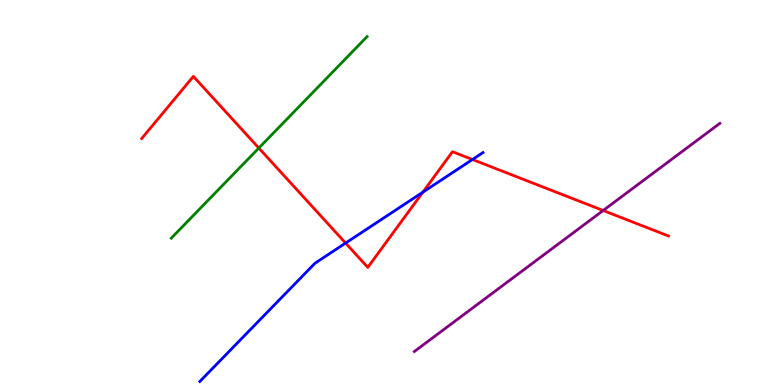[{'lines': ['blue', 'red'], 'intersections': [{'x': 4.46, 'y': 3.69}, {'x': 5.46, 'y': 5.01}, {'x': 6.1, 'y': 5.86}]}, {'lines': ['green', 'red'], 'intersections': [{'x': 3.34, 'y': 6.15}]}, {'lines': ['purple', 'red'], 'intersections': [{'x': 7.78, 'y': 4.53}]}, {'lines': ['blue', 'green'], 'intersections': []}, {'lines': ['blue', 'purple'], 'intersections': []}, {'lines': ['green', 'purple'], 'intersections': []}]